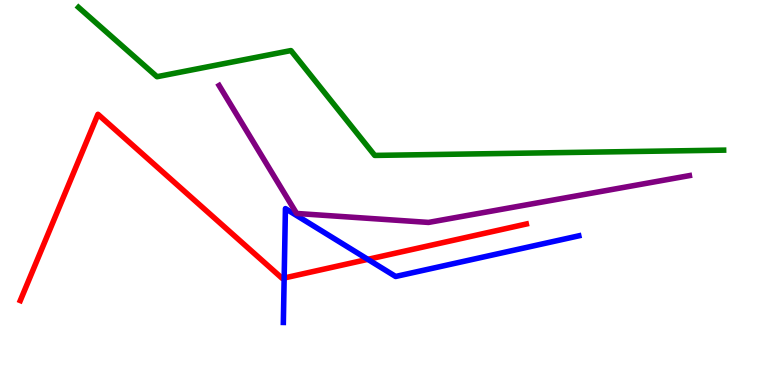[{'lines': ['blue', 'red'], 'intersections': [{'x': 3.67, 'y': 2.78}, {'x': 4.75, 'y': 3.26}]}, {'lines': ['green', 'red'], 'intersections': []}, {'lines': ['purple', 'red'], 'intersections': []}, {'lines': ['blue', 'green'], 'intersections': []}, {'lines': ['blue', 'purple'], 'intersections': []}, {'lines': ['green', 'purple'], 'intersections': []}]